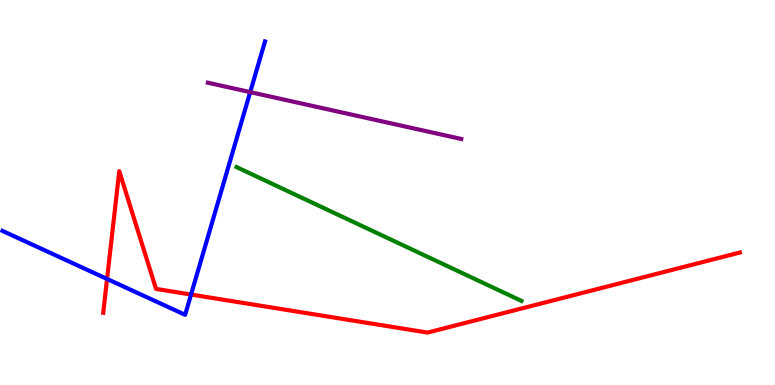[{'lines': ['blue', 'red'], 'intersections': [{'x': 1.38, 'y': 2.75}, {'x': 2.47, 'y': 2.35}]}, {'lines': ['green', 'red'], 'intersections': []}, {'lines': ['purple', 'red'], 'intersections': []}, {'lines': ['blue', 'green'], 'intersections': []}, {'lines': ['blue', 'purple'], 'intersections': [{'x': 3.23, 'y': 7.61}]}, {'lines': ['green', 'purple'], 'intersections': []}]